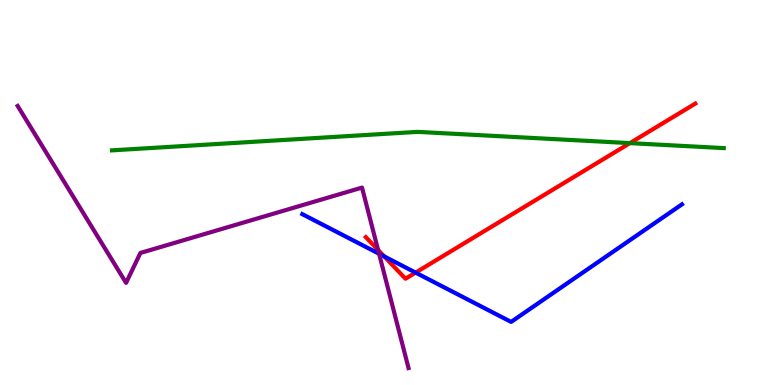[{'lines': ['blue', 'red'], 'intersections': [{'x': 4.96, 'y': 3.34}, {'x': 5.36, 'y': 2.92}]}, {'lines': ['green', 'red'], 'intersections': [{'x': 8.13, 'y': 6.28}]}, {'lines': ['purple', 'red'], 'intersections': [{'x': 4.88, 'y': 3.51}]}, {'lines': ['blue', 'green'], 'intersections': []}, {'lines': ['blue', 'purple'], 'intersections': [{'x': 4.89, 'y': 3.41}]}, {'lines': ['green', 'purple'], 'intersections': []}]